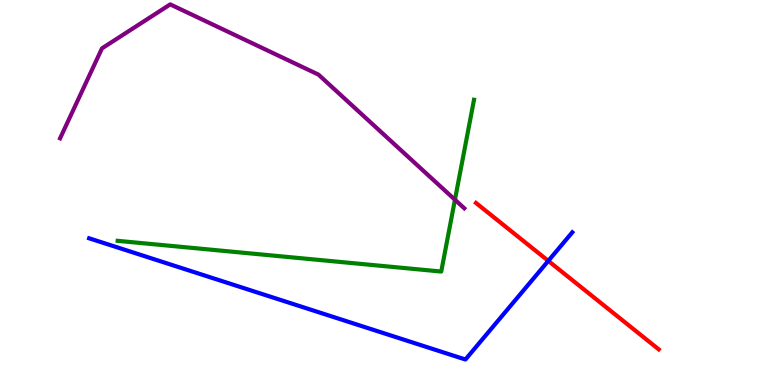[{'lines': ['blue', 'red'], 'intersections': [{'x': 7.07, 'y': 3.22}]}, {'lines': ['green', 'red'], 'intersections': []}, {'lines': ['purple', 'red'], 'intersections': []}, {'lines': ['blue', 'green'], 'intersections': []}, {'lines': ['blue', 'purple'], 'intersections': []}, {'lines': ['green', 'purple'], 'intersections': [{'x': 5.87, 'y': 4.81}]}]